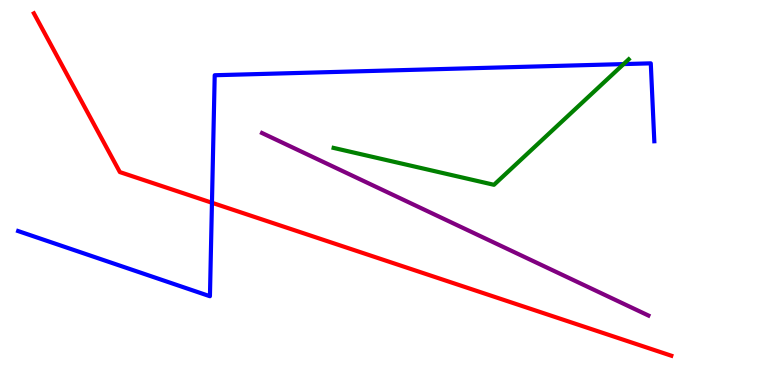[{'lines': ['blue', 'red'], 'intersections': [{'x': 2.73, 'y': 4.73}]}, {'lines': ['green', 'red'], 'intersections': []}, {'lines': ['purple', 'red'], 'intersections': []}, {'lines': ['blue', 'green'], 'intersections': [{'x': 8.05, 'y': 8.34}]}, {'lines': ['blue', 'purple'], 'intersections': []}, {'lines': ['green', 'purple'], 'intersections': []}]